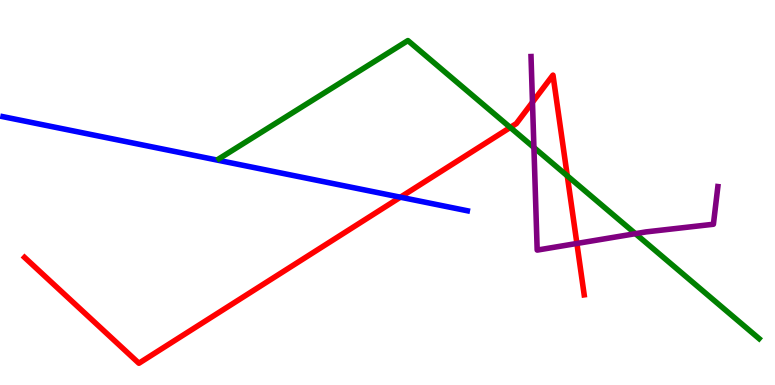[{'lines': ['blue', 'red'], 'intersections': [{'x': 5.17, 'y': 4.88}]}, {'lines': ['green', 'red'], 'intersections': [{'x': 6.58, 'y': 6.69}, {'x': 7.32, 'y': 5.43}]}, {'lines': ['purple', 'red'], 'intersections': [{'x': 6.87, 'y': 7.34}, {'x': 7.44, 'y': 3.68}]}, {'lines': ['blue', 'green'], 'intersections': []}, {'lines': ['blue', 'purple'], 'intersections': []}, {'lines': ['green', 'purple'], 'intersections': [{'x': 6.89, 'y': 6.17}, {'x': 8.2, 'y': 3.93}]}]